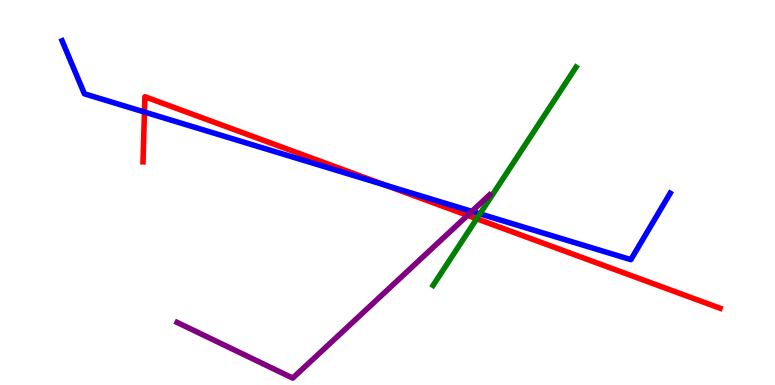[{'lines': ['blue', 'red'], 'intersections': [{'x': 1.86, 'y': 7.09}, {'x': 4.97, 'y': 5.19}]}, {'lines': ['green', 'red'], 'intersections': [{'x': 6.15, 'y': 4.32}]}, {'lines': ['purple', 'red'], 'intersections': [{'x': 6.03, 'y': 4.41}]}, {'lines': ['blue', 'green'], 'intersections': [{'x': 6.19, 'y': 4.45}]}, {'lines': ['blue', 'purple'], 'intersections': [{'x': 6.09, 'y': 4.51}]}, {'lines': ['green', 'purple'], 'intersections': []}]